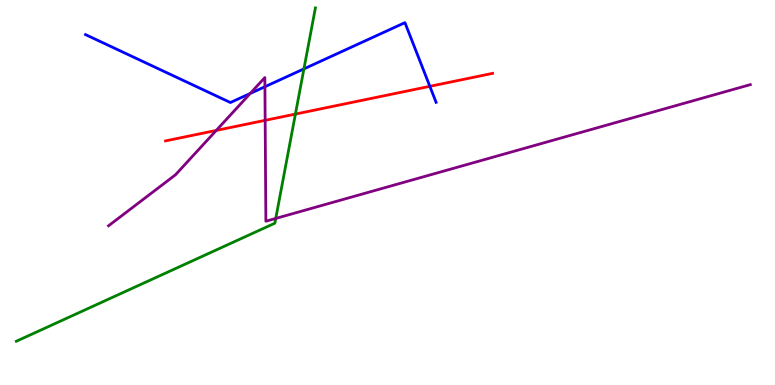[{'lines': ['blue', 'red'], 'intersections': [{'x': 5.55, 'y': 7.76}]}, {'lines': ['green', 'red'], 'intersections': [{'x': 3.81, 'y': 7.04}]}, {'lines': ['purple', 'red'], 'intersections': [{'x': 2.79, 'y': 6.61}, {'x': 3.42, 'y': 6.87}]}, {'lines': ['blue', 'green'], 'intersections': [{'x': 3.92, 'y': 8.21}]}, {'lines': ['blue', 'purple'], 'intersections': [{'x': 3.23, 'y': 7.57}, {'x': 3.42, 'y': 7.75}]}, {'lines': ['green', 'purple'], 'intersections': [{'x': 3.56, 'y': 4.33}]}]